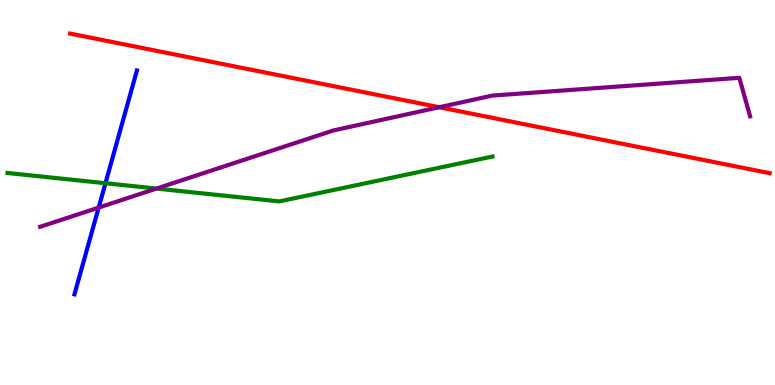[{'lines': ['blue', 'red'], 'intersections': []}, {'lines': ['green', 'red'], 'intersections': []}, {'lines': ['purple', 'red'], 'intersections': [{'x': 5.67, 'y': 7.21}]}, {'lines': ['blue', 'green'], 'intersections': [{'x': 1.36, 'y': 5.24}]}, {'lines': ['blue', 'purple'], 'intersections': [{'x': 1.27, 'y': 4.61}]}, {'lines': ['green', 'purple'], 'intersections': [{'x': 2.02, 'y': 5.1}]}]